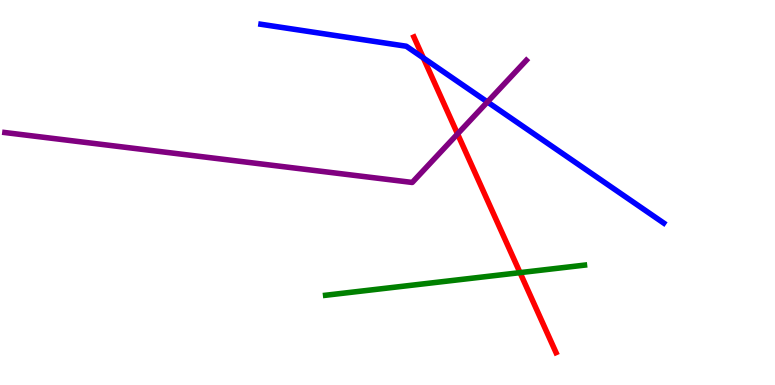[{'lines': ['blue', 'red'], 'intersections': [{'x': 5.46, 'y': 8.5}]}, {'lines': ['green', 'red'], 'intersections': [{'x': 6.71, 'y': 2.92}]}, {'lines': ['purple', 'red'], 'intersections': [{'x': 5.9, 'y': 6.52}]}, {'lines': ['blue', 'green'], 'intersections': []}, {'lines': ['blue', 'purple'], 'intersections': [{'x': 6.29, 'y': 7.35}]}, {'lines': ['green', 'purple'], 'intersections': []}]